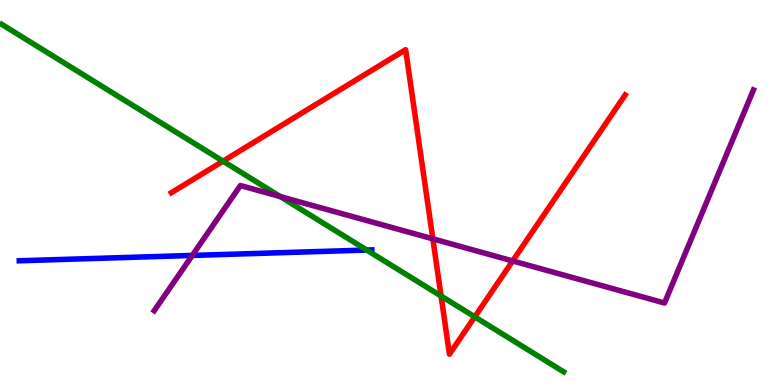[{'lines': ['blue', 'red'], 'intersections': []}, {'lines': ['green', 'red'], 'intersections': [{'x': 2.88, 'y': 5.81}, {'x': 5.69, 'y': 2.31}, {'x': 6.13, 'y': 1.77}]}, {'lines': ['purple', 'red'], 'intersections': [{'x': 5.59, 'y': 3.8}, {'x': 6.62, 'y': 3.22}]}, {'lines': ['blue', 'green'], 'intersections': [{'x': 4.73, 'y': 3.51}]}, {'lines': ['blue', 'purple'], 'intersections': [{'x': 2.48, 'y': 3.37}]}, {'lines': ['green', 'purple'], 'intersections': [{'x': 3.62, 'y': 4.89}]}]